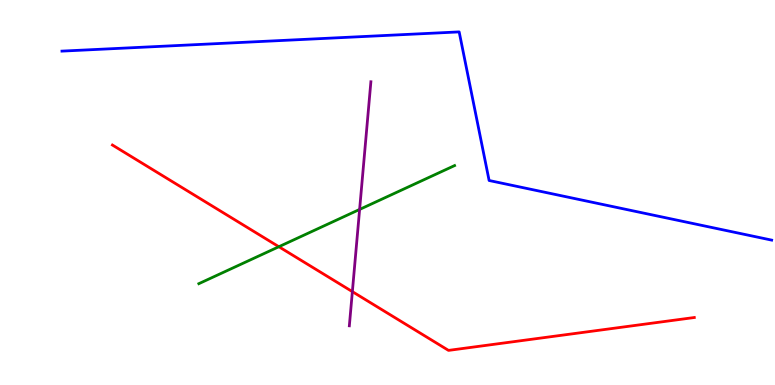[{'lines': ['blue', 'red'], 'intersections': []}, {'lines': ['green', 'red'], 'intersections': [{'x': 3.6, 'y': 3.59}]}, {'lines': ['purple', 'red'], 'intersections': [{'x': 4.55, 'y': 2.43}]}, {'lines': ['blue', 'green'], 'intersections': []}, {'lines': ['blue', 'purple'], 'intersections': []}, {'lines': ['green', 'purple'], 'intersections': [{'x': 4.64, 'y': 4.56}]}]